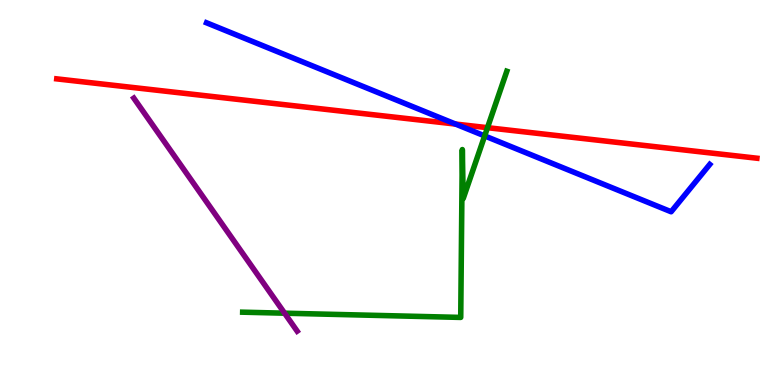[{'lines': ['blue', 'red'], 'intersections': [{'x': 5.88, 'y': 6.78}]}, {'lines': ['green', 'red'], 'intersections': [{'x': 6.29, 'y': 6.68}]}, {'lines': ['purple', 'red'], 'intersections': []}, {'lines': ['blue', 'green'], 'intersections': [{'x': 6.25, 'y': 6.47}]}, {'lines': ['blue', 'purple'], 'intersections': []}, {'lines': ['green', 'purple'], 'intersections': [{'x': 3.67, 'y': 1.87}]}]